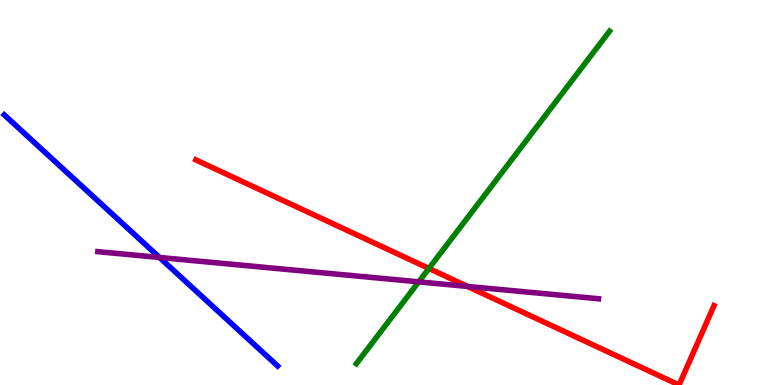[{'lines': ['blue', 'red'], 'intersections': []}, {'lines': ['green', 'red'], 'intersections': [{'x': 5.53, 'y': 3.03}]}, {'lines': ['purple', 'red'], 'intersections': [{'x': 6.03, 'y': 2.56}]}, {'lines': ['blue', 'green'], 'intersections': []}, {'lines': ['blue', 'purple'], 'intersections': [{'x': 2.06, 'y': 3.31}]}, {'lines': ['green', 'purple'], 'intersections': [{'x': 5.4, 'y': 2.68}]}]